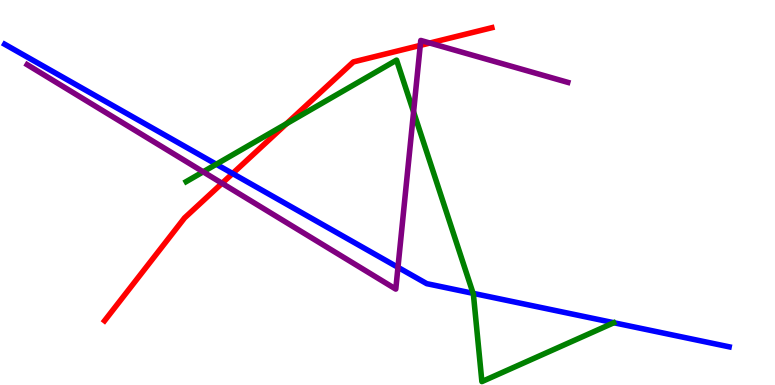[{'lines': ['blue', 'red'], 'intersections': [{'x': 3.0, 'y': 5.49}]}, {'lines': ['green', 'red'], 'intersections': [{'x': 3.7, 'y': 6.79}]}, {'lines': ['purple', 'red'], 'intersections': [{'x': 2.86, 'y': 5.24}, {'x': 5.42, 'y': 8.82}, {'x': 5.55, 'y': 8.88}]}, {'lines': ['blue', 'green'], 'intersections': [{'x': 2.79, 'y': 5.73}, {'x': 6.1, 'y': 2.38}]}, {'lines': ['blue', 'purple'], 'intersections': [{'x': 5.14, 'y': 3.06}]}, {'lines': ['green', 'purple'], 'intersections': [{'x': 2.62, 'y': 5.54}, {'x': 5.34, 'y': 7.09}]}]